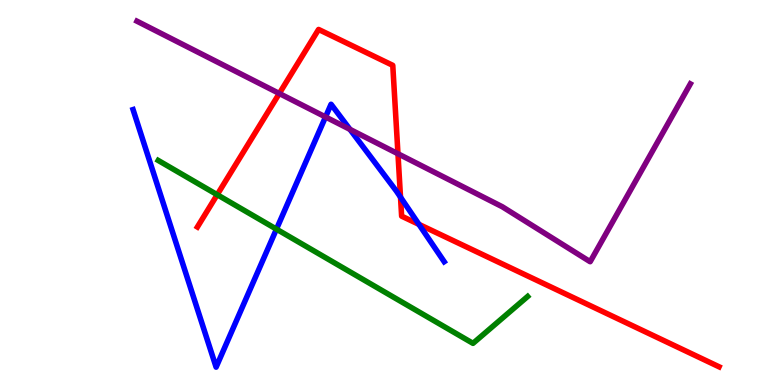[{'lines': ['blue', 'red'], 'intersections': [{'x': 5.17, 'y': 4.88}, {'x': 5.41, 'y': 4.17}]}, {'lines': ['green', 'red'], 'intersections': [{'x': 2.8, 'y': 4.94}]}, {'lines': ['purple', 'red'], 'intersections': [{'x': 3.6, 'y': 7.57}, {'x': 5.14, 'y': 6.01}]}, {'lines': ['blue', 'green'], 'intersections': [{'x': 3.57, 'y': 4.05}]}, {'lines': ['blue', 'purple'], 'intersections': [{'x': 4.2, 'y': 6.96}, {'x': 4.52, 'y': 6.64}]}, {'lines': ['green', 'purple'], 'intersections': []}]